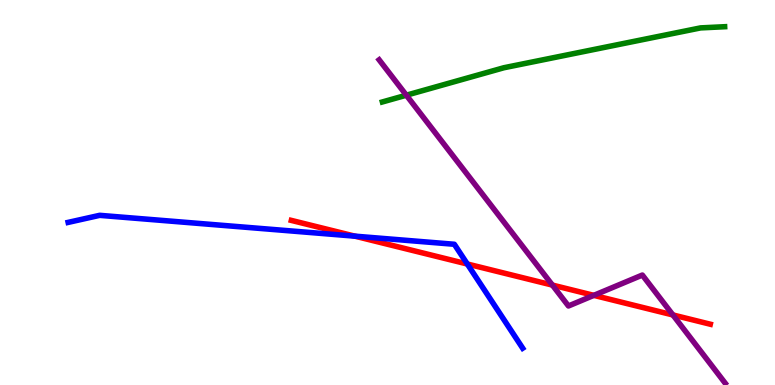[{'lines': ['blue', 'red'], 'intersections': [{'x': 4.58, 'y': 3.87}, {'x': 6.03, 'y': 3.14}]}, {'lines': ['green', 'red'], 'intersections': []}, {'lines': ['purple', 'red'], 'intersections': [{'x': 7.13, 'y': 2.6}, {'x': 7.66, 'y': 2.33}, {'x': 8.68, 'y': 1.82}]}, {'lines': ['blue', 'green'], 'intersections': []}, {'lines': ['blue', 'purple'], 'intersections': []}, {'lines': ['green', 'purple'], 'intersections': [{'x': 5.24, 'y': 7.53}]}]